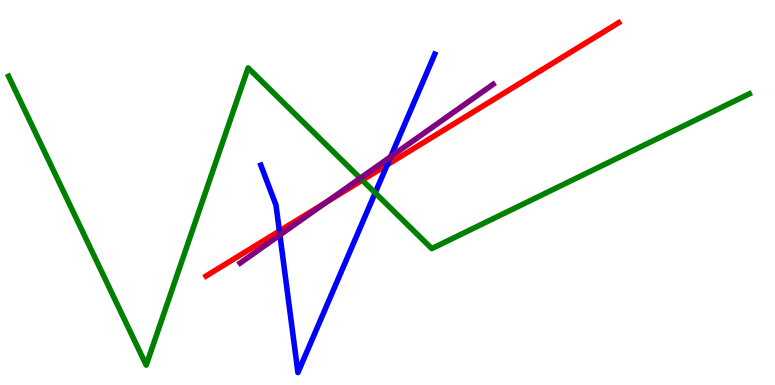[{'lines': ['blue', 'red'], 'intersections': [{'x': 3.61, 'y': 4.0}, {'x': 5.0, 'y': 5.72}]}, {'lines': ['green', 'red'], 'intersections': [{'x': 4.67, 'y': 5.32}]}, {'lines': ['purple', 'red'], 'intersections': [{'x': 4.21, 'y': 4.74}]}, {'lines': ['blue', 'green'], 'intersections': [{'x': 4.84, 'y': 4.99}]}, {'lines': ['blue', 'purple'], 'intersections': [{'x': 3.61, 'y': 3.9}, {'x': 5.04, 'y': 5.93}]}, {'lines': ['green', 'purple'], 'intersections': [{'x': 4.65, 'y': 5.37}]}]